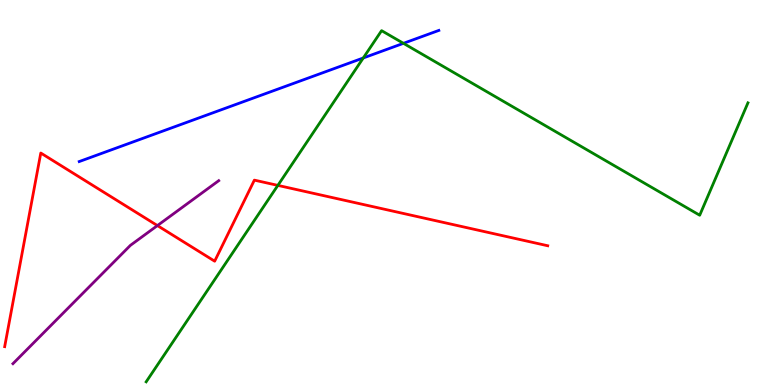[{'lines': ['blue', 'red'], 'intersections': []}, {'lines': ['green', 'red'], 'intersections': [{'x': 3.59, 'y': 5.18}]}, {'lines': ['purple', 'red'], 'intersections': [{'x': 2.03, 'y': 4.14}]}, {'lines': ['blue', 'green'], 'intersections': [{'x': 4.69, 'y': 8.49}, {'x': 5.21, 'y': 8.87}]}, {'lines': ['blue', 'purple'], 'intersections': []}, {'lines': ['green', 'purple'], 'intersections': []}]